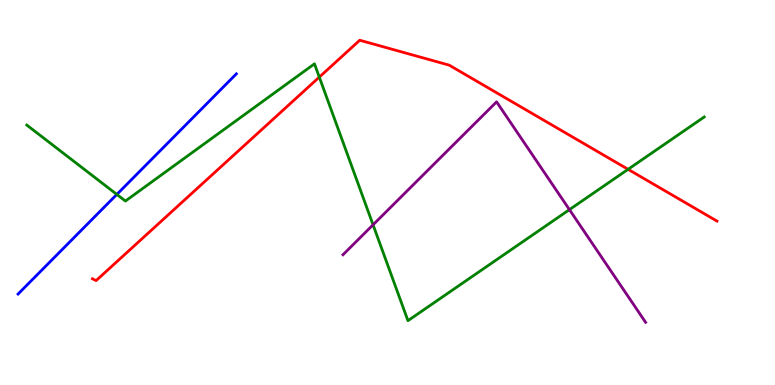[{'lines': ['blue', 'red'], 'intersections': []}, {'lines': ['green', 'red'], 'intersections': [{'x': 4.12, 'y': 8.0}, {'x': 8.1, 'y': 5.6}]}, {'lines': ['purple', 'red'], 'intersections': []}, {'lines': ['blue', 'green'], 'intersections': [{'x': 1.51, 'y': 4.95}]}, {'lines': ['blue', 'purple'], 'intersections': []}, {'lines': ['green', 'purple'], 'intersections': [{'x': 4.81, 'y': 4.16}, {'x': 7.35, 'y': 4.55}]}]